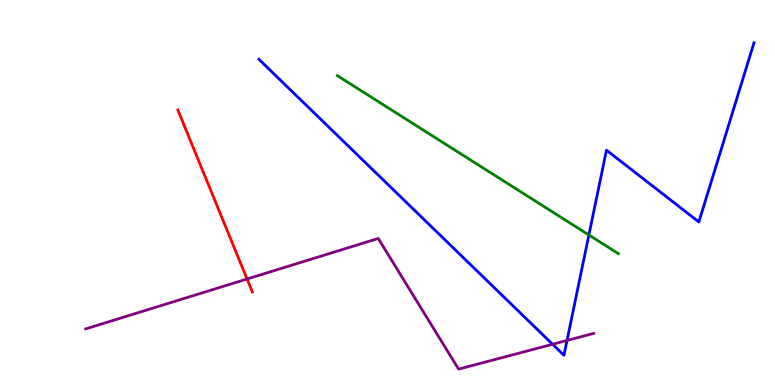[{'lines': ['blue', 'red'], 'intersections': []}, {'lines': ['green', 'red'], 'intersections': []}, {'lines': ['purple', 'red'], 'intersections': [{'x': 3.19, 'y': 2.75}]}, {'lines': ['blue', 'green'], 'intersections': [{'x': 7.6, 'y': 3.9}]}, {'lines': ['blue', 'purple'], 'intersections': [{'x': 7.13, 'y': 1.06}, {'x': 7.32, 'y': 1.16}]}, {'lines': ['green', 'purple'], 'intersections': []}]